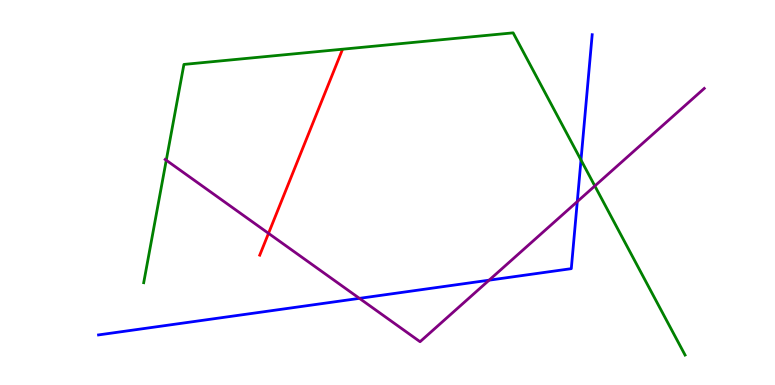[{'lines': ['blue', 'red'], 'intersections': []}, {'lines': ['green', 'red'], 'intersections': []}, {'lines': ['purple', 'red'], 'intersections': [{'x': 3.46, 'y': 3.94}]}, {'lines': ['blue', 'green'], 'intersections': [{'x': 7.5, 'y': 5.84}]}, {'lines': ['blue', 'purple'], 'intersections': [{'x': 4.64, 'y': 2.25}, {'x': 6.31, 'y': 2.72}, {'x': 7.45, 'y': 4.76}]}, {'lines': ['green', 'purple'], 'intersections': [{'x': 2.15, 'y': 5.84}, {'x': 7.68, 'y': 5.17}]}]